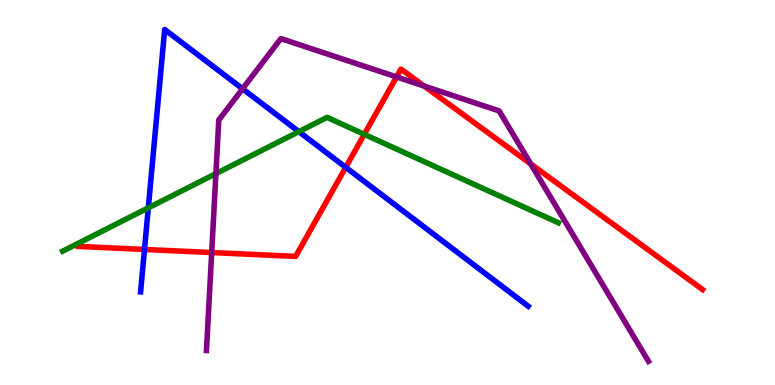[{'lines': ['blue', 'red'], 'intersections': [{'x': 1.86, 'y': 3.52}, {'x': 4.46, 'y': 5.65}]}, {'lines': ['green', 'red'], 'intersections': [{'x': 4.7, 'y': 6.51}]}, {'lines': ['purple', 'red'], 'intersections': [{'x': 2.73, 'y': 3.44}, {'x': 5.12, 'y': 8.0}, {'x': 5.47, 'y': 7.76}, {'x': 6.85, 'y': 5.74}]}, {'lines': ['blue', 'green'], 'intersections': [{'x': 1.91, 'y': 4.6}, {'x': 3.86, 'y': 6.58}]}, {'lines': ['blue', 'purple'], 'intersections': [{'x': 3.13, 'y': 7.69}]}, {'lines': ['green', 'purple'], 'intersections': [{'x': 2.79, 'y': 5.49}]}]